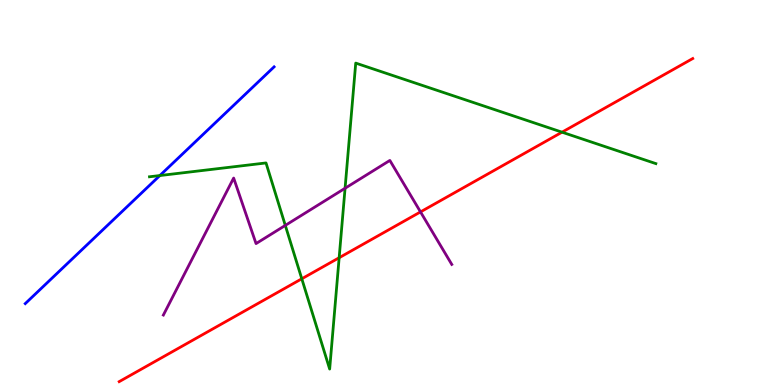[{'lines': ['blue', 'red'], 'intersections': []}, {'lines': ['green', 'red'], 'intersections': [{'x': 3.89, 'y': 2.76}, {'x': 4.38, 'y': 3.31}, {'x': 7.25, 'y': 6.57}]}, {'lines': ['purple', 'red'], 'intersections': [{'x': 5.43, 'y': 4.5}]}, {'lines': ['blue', 'green'], 'intersections': [{'x': 2.06, 'y': 5.44}]}, {'lines': ['blue', 'purple'], 'intersections': []}, {'lines': ['green', 'purple'], 'intersections': [{'x': 3.68, 'y': 4.15}, {'x': 4.45, 'y': 5.11}]}]